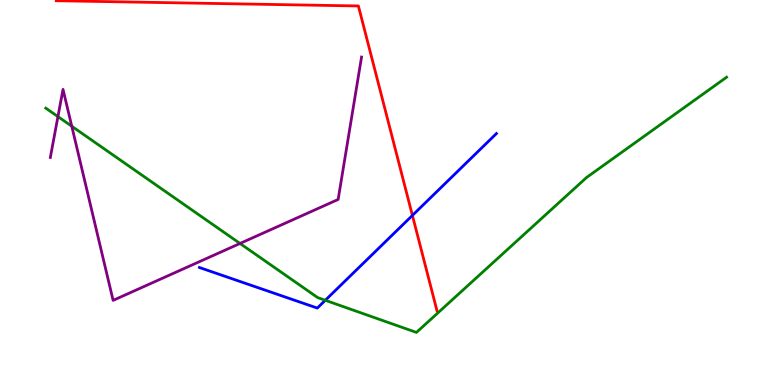[{'lines': ['blue', 'red'], 'intersections': [{'x': 5.32, 'y': 4.4}]}, {'lines': ['green', 'red'], 'intersections': []}, {'lines': ['purple', 'red'], 'intersections': []}, {'lines': ['blue', 'green'], 'intersections': [{'x': 4.2, 'y': 2.2}]}, {'lines': ['blue', 'purple'], 'intersections': []}, {'lines': ['green', 'purple'], 'intersections': [{'x': 0.748, 'y': 6.97}, {'x': 0.926, 'y': 6.72}, {'x': 3.1, 'y': 3.68}]}]